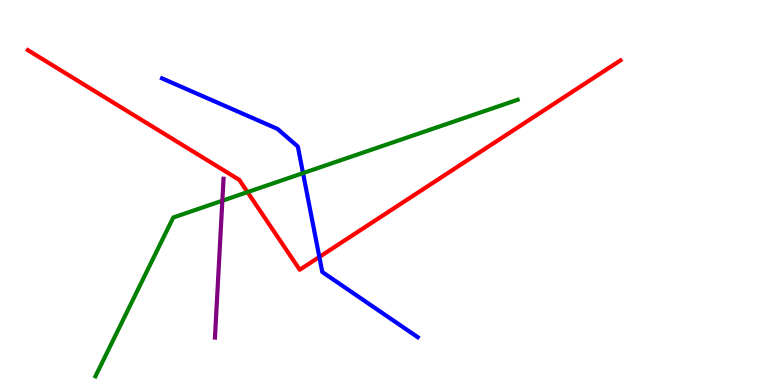[{'lines': ['blue', 'red'], 'intersections': [{'x': 4.12, 'y': 3.33}]}, {'lines': ['green', 'red'], 'intersections': [{'x': 3.19, 'y': 5.01}]}, {'lines': ['purple', 'red'], 'intersections': []}, {'lines': ['blue', 'green'], 'intersections': [{'x': 3.91, 'y': 5.5}]}, {'lines': ['blue', 'purple'], 'intersections': []}, {'lines': ['green', 'purple'], 'intersections': [{'x': 2.87, 'y': 4.79}]}]